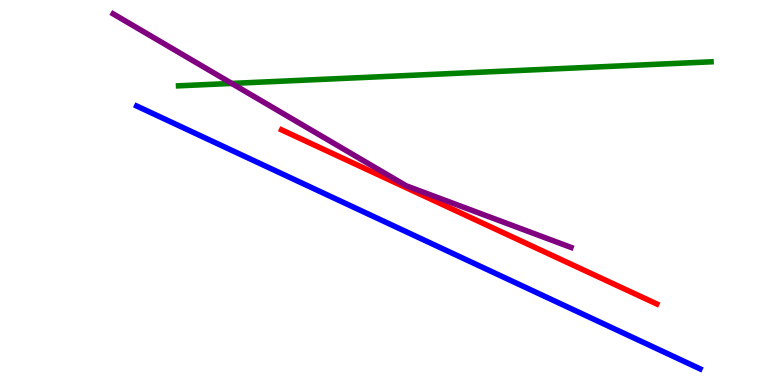[{'lines': ['blue', 'red'], 'intersections': []}, {'lines': ['green', 'red'], 'intersections': []}, {'lines': ['purple', 'red'], 'intersections': []}, {'lines': ['blue', 'green'], 'intersections': []}, {'lines': ['blue', 'purple'], 'intersections': []}, {'lines': ['green', 'purple'], 'intersections': [{'x': 2.99, 'y': 7.83}]}]